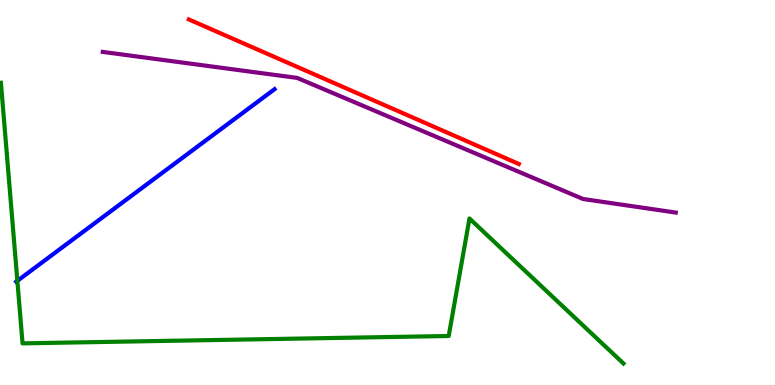[{'lines': ['blue', 'red'], 'intersections': []}, {'lines': ['green', 'red'], 'intersections': []}, {'lines': ['purple', 'red'], 'intersections': []}, {'lines': ['blue', 'green'], 'intersections': [{'x': 0.224, 'y': 2.71}]}, {'lines': ['blue', 'purple'], 'intersections': []}, {'lines': ['green', 'purple'], 'intersections': []}]